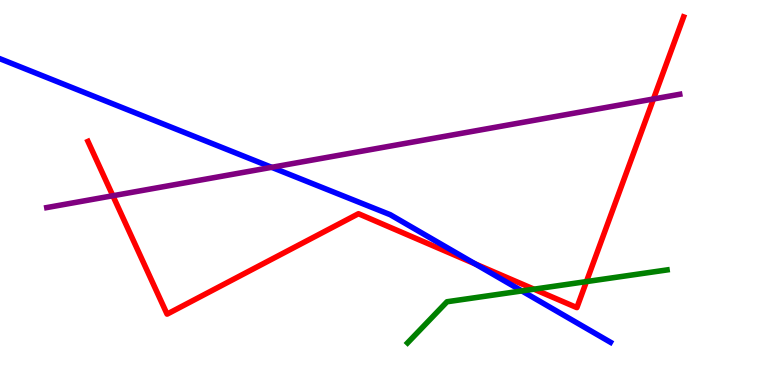[{'lines': ['blue', 'red'], 'intersections': [{'x': 6.13, 'y': 3.15}]}, {'lines': ['green', 'red'], 'intersections': [{'x': 6.89, 'y': 2.49}, {'x': 7.57, 'y': 2.69}]}, {'lines': ['purple', 'red'], 'intersections': [{'x': 1.46, 'y': 4.92}, {'x': 8.43, 'y': 7.43}]}, {'lines': ['blue', 'green'], 'intersections': [{'x': 6.73, 'y': 2.44}]}, {'lines': ['blue', 'purple'], 'intersections': [{'x': 3.51, 'y': 5.65}]}, {'lines': ['green', 'purple'], 'intersections': []}]